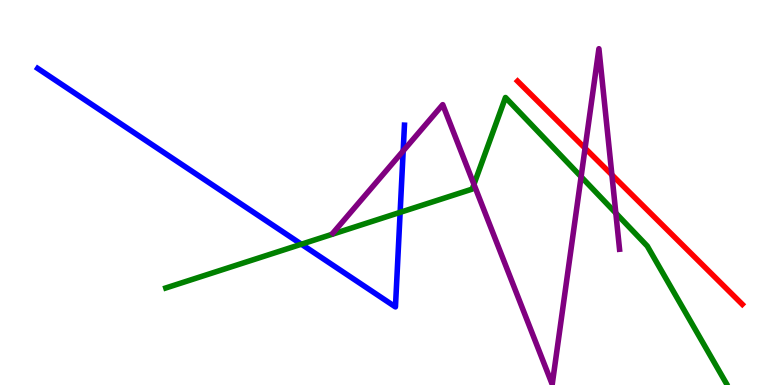[{'lines': ['blue', 'red'], 'intersections': []}, {'lines': ['green', 'red'], 'intersections': []}, {'lines': ['purple', 'red'], 'intersections': [{'x': 7.55, 'y': 6.15}, {'x': 7.9, 'y': 5.46}]}, {'lines': ['blue', 'green'], 'intersections': [{'x': 3.89, 'y': 3.66}, {'x': 5.16, 'y': 4.48}]}, {'lines': ['blue', 'purple'], 'intersections': [{'x': 5.2, 'y': 6.08}]}, {'lines': ['green', 'purple'], 'intersections': [{'x': 6.12, 'y': 5.21}, {'x': 7.5, 'y': 5.41}, {'x': 7.95, 'y': 4.46}]}]